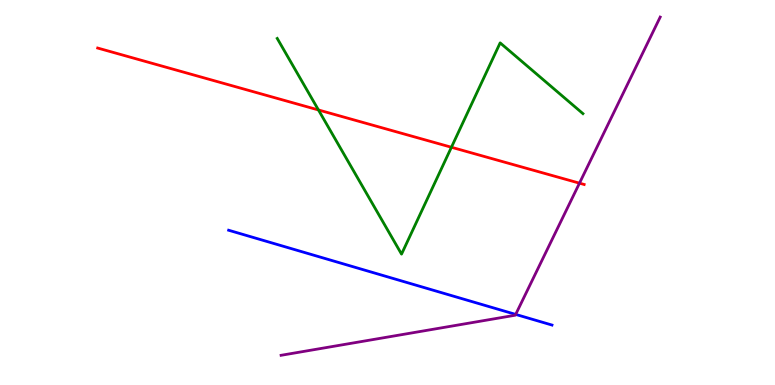[{'lines': ['blue', 'red'], 'intersections': []}, {'lines': ['green', 'red'], 'intersections': [{'x': 4.11, 'y': 7.14}, {'x': 5.82, 'y': 6.18}]}, {'lines': ['purple', 'red'], 'intersections': [{'x': 7.48, 'y': 5.24}]}, {'lines': ['blue', 'green'], 'intersections': []}, {'lines': ['blue', 'purple'], 'intersections': [{'x': 6.65, 'y': 1.83}]}, {'lines': ['green', 'purple'], 'intersections': []}]